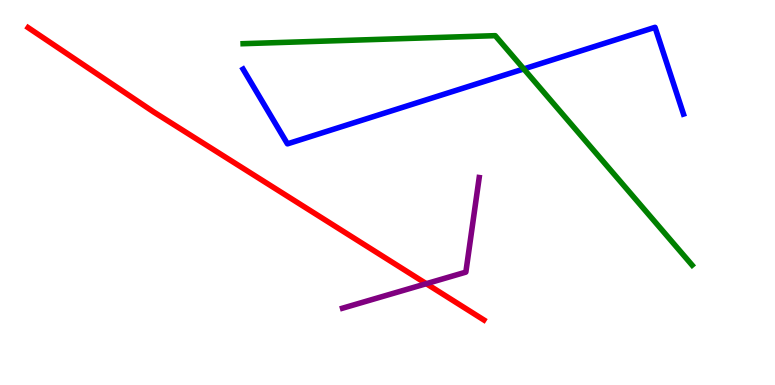[{'lines': ['blue', 'red'], 'intersections': []}, {'lines': ['green', 'red'], 'intersections': []}, {'lines': ['purple', 'red'], 'intersections': [{'x': 5.5, 'y': 2.63}]}, {'lines': ['blue', 'green'], 'intersections': [{'x': 6.76, 'y': 8.21}]}, {'lines': ['blue', 'purple'], 'intersections': []}, {'lines': ['green', 'purple'], 'intersections': []}]